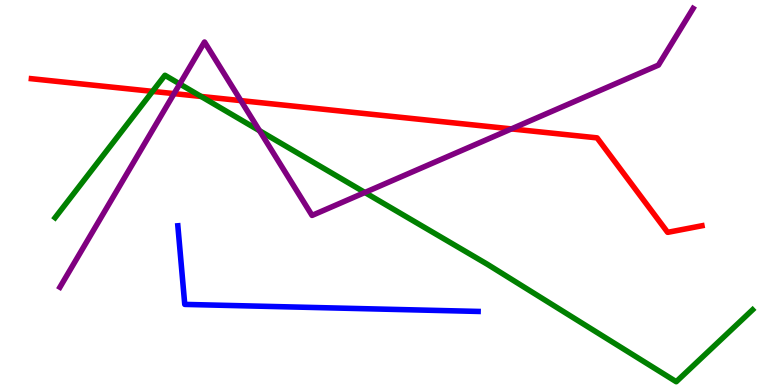[{'lines': ['blue', 'red'], 'intersections': []}, {'lines': ['green', 'red'], 'intersections': [{'x': 1.97, 'y': 7.63}, {'x': 2.59, 'y': 7.49}]}, {'lines': ['purple', 'red'], 'intersections': [{'x': 2.25, 'y': 7.57}, {'x': 3.11, 'y': 7.39}, {'x': 6.6, 'y': 6.65}]}, {'lines': ['blue', 'green'], 'intersections': []}, {'lines': ['blue', 'purple'], 'intersections': []}, {'lines': ['green', 'purple'], 'intersections': [{'x': 2.32, 'y': 7.82}, {'x': 3.35, 'y': 6.6}, {'x': 4.71, 'y': 5.0}]}]